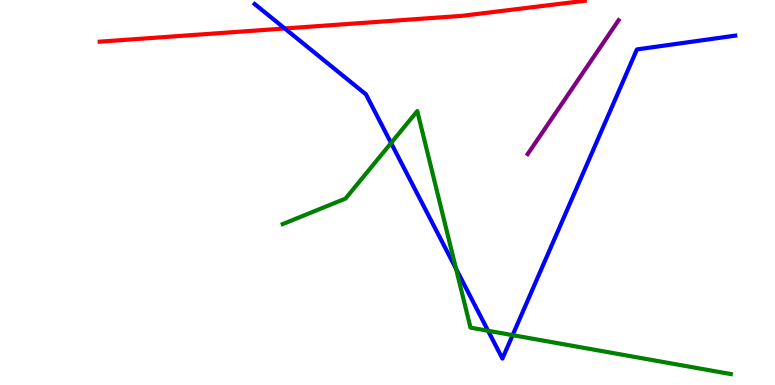[{'lines': ['blue', 'red'], 'intersections': [{'x': 3.67, 'y': 9.26}]}, {'lines': ['green', 'red'], 'intersections': []}, {'lines': ['purple', 'red'], 'intersections': []}, {'lines': ['blue', 'green'], 'intersections': [{'x': 5.05, 'y': 6.29}, {'x': 5.88, 'y': 3.02}, {'x': 6.3, 'y': 1.41}, {'x': 6.61, 'y': 1.29}]}, {'lines': ['blue', 'purple'], 'intersections': []}, {'lines': ['green', 'purple'], 'intersections': []}]